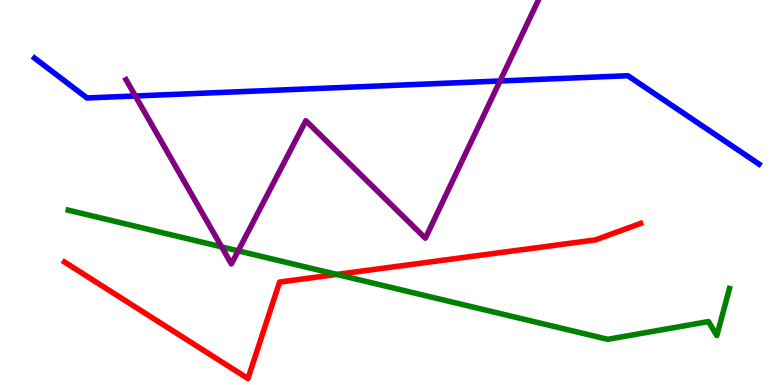[{'lines': ['blue', 'red'], 'intersections': []}, {'lines': ['green', 'red'], 'intersections': [{'x': 4.34, 'y': 2.87}]}, {'lines': ['purple', 'red'], 'intersections': []}, {'lines': ['blue', 'green'], 'intersections': []}, {'lines': ['blue', 'purple'], 'intersections': [{'x': 1.75, 'y': 7.51}, {'x': 6.45, 'y': 7.9}]}, {'lines': ['green', 'purple'], 'intersections': [{'x': 2.86, 'y': 3.59}, {'x': 3.07, 'y': 3.48}]}]